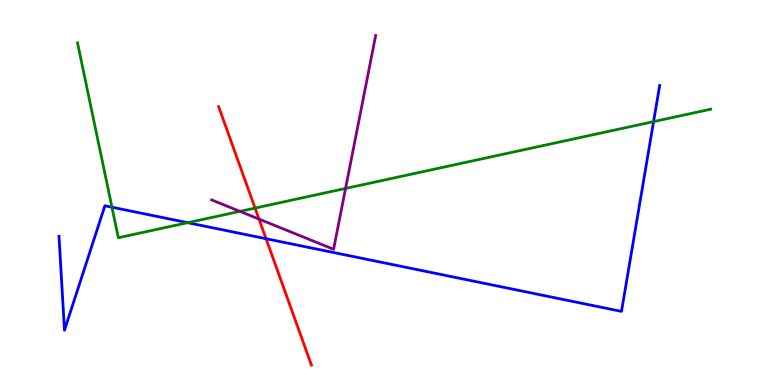[{'lines': ['blue', 'red'], 'intersections': [{'x': 3.43, 'y': 3.8}]}, {'lines': ['green', 'red'], 'intersections': [{'x': 3.29, 'y': 4.6}]}, {'lines': ['purple', 'red'], 'intersections': [{'x': 3.34, 'y': 4.31}]}, {'lines': ['blue', 'green'], 'intersections': [{'x': 1.44, 'y': 4.62}, {'x': 2.42, 'y': 4.22}, {'x': 8.43, 'y': 6.84}]}, {'lines': ['blue', 'purple'], 'intersections': []}, {'lines': ['green', 'purple'], 'intersections': [{'x': 3.1, 'y': 4.51}, {'x': 4.46, 'y': 5.11}]}]